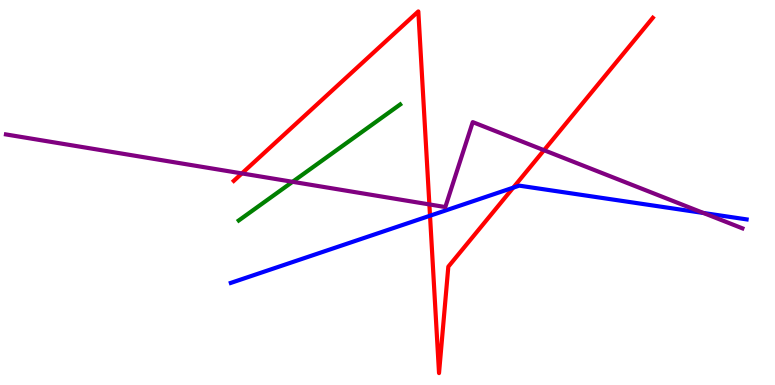[{'lines': ['blue', 'red'], 'intersections': [{'x': 5.55, 'y': 4.4}, {'x': 6.62, 'y': 5.13}]}, {'lines': ['green', 'red'], 'intersections': []}, {'lines': ['purple', 'red'], 'intersections': [{'x': 3.12, 'y': 5.5}, {'x': 5.54, 'y': 4.69}, {'x': 7.02, 'y': 6.1}]}, {'lines': ['blue', 'green'], 'intersections': []}, {'lines': ['blue', 'purple'], 'intersections': [{'x': 9.08, 'y': 4.47}]}, {'lines': ['green', 'purple'], 'intersections': [{'x': 3.77, 'y': 5.28}]}]